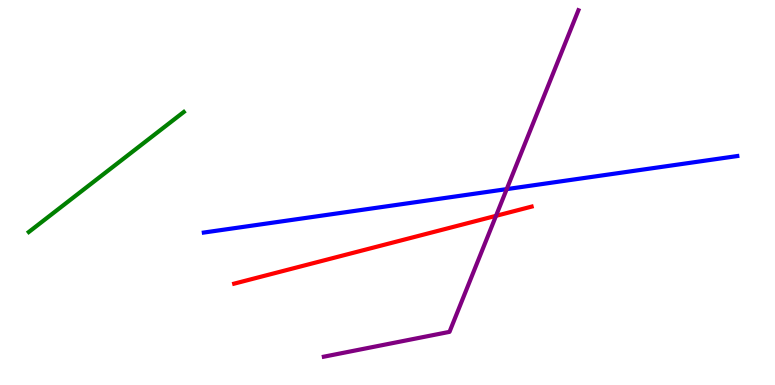[{'lines': ['blue', 'red'], 'intersections': []}, {'lines': ['green', 'red'], 'intersections': []}, {'lines': ['purple', 'red'], 'intersections': [{'x': 6.4, 'y': 4.39}]}, {'lines': ['blue', 'green'], 'intersections': []}, {'lines': ['blue', 'purple'], 'intersections': [{'x': 6.54, 'y': 5.09}]}, {'lines': ['green', 'purple'], 'intersections': []}]